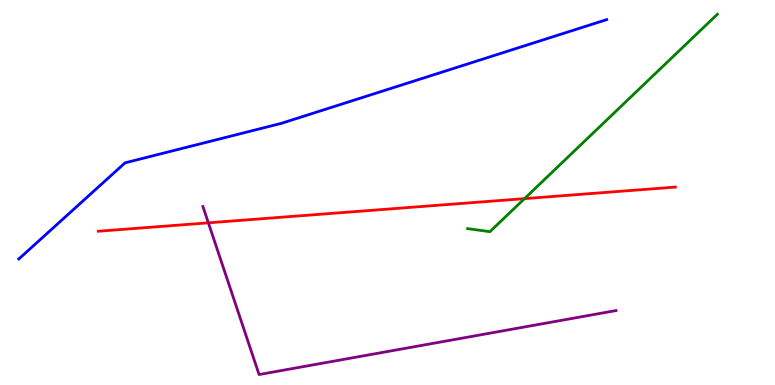[{'lines': ['blue', 'red'], 'intersections': []}, {'lines': ['green', 'red'], 'intersections': [{'x': 6.77, 'y': 4.84}]}, {'lines': ['purple', 'red'], 'intersections': [{'x': 2.69, 'y': 4.21}]}, {'lines': ['blue', 'green'], 'intersections': []}, {'lines': ['blue', 'purple'], 'intersections': []}, {'lines': ['green', 'purple'], 'intersections': []}]